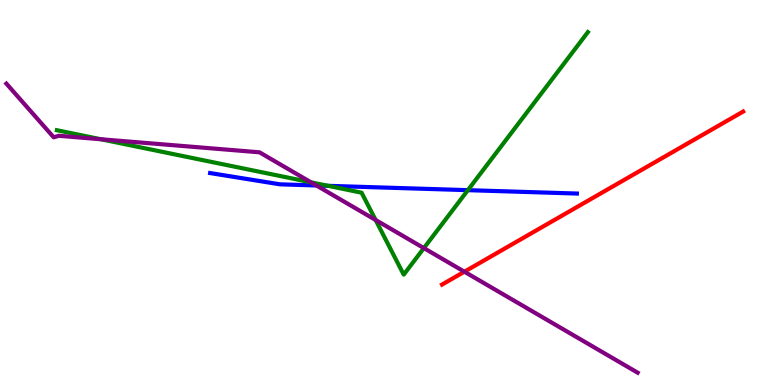[{'lines': ['blue', 'red'], 'intersections': []}, {'lines': ['green', 'red'], 'intersections': []}, {'lines': ['purple', 'red'], 'intersections': [{'x': 5.99, 'y': 2.94}]}, {'lines': ['blue', 'green'], 'intersections': [{'x': 4.23, 'y': 5.17}, {'x': 6.04, 'y': 5.06}]}, {'lines': ['blue', 'purple'], 'intersections': [{'x': 4.08, 'y': 5.18}]}, {'lines': ['green', 'purple'], 'intersections': [{'x': 1.3, 'y': 6.38}, {'x': 4.01, 'y': 5.26}, {'x': 4.85, 'y': 4.29}, {'x': 5.47, 'y': 3.56}]}]